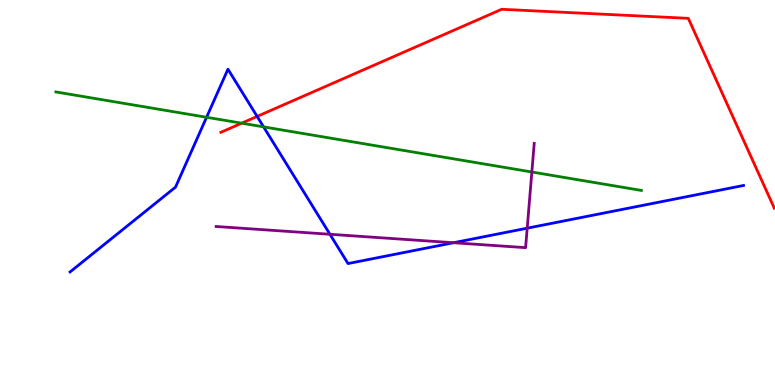[{'lines': ['blue', 'red'], 'intersections': [{'x': 3.32, 'y': 6.98}]}, {'lines': ['green', 'red'], 'intersections': [{'x': 3.12, 'y': 6.8}]}, {'lines': ['purple', 'red'], 'intersections': []}, {'lines': ['blue', 'green'], 'intersections': [{'x': 2.67, 'y': 6.95}, {'x': 3.4, 'y': 6.7}]}, {'lines': ['blue', 'purple'], 'intersections': [{'x': 4.26, 'y': 3.91}, {'x': 5.85, 'y': 3.7}, {'x': 6.8, 'y': 4.07}]}, {'lines': ['green', 'purple'], 'intersections': [{'x': 6.86, 'y': 5.53}]}]